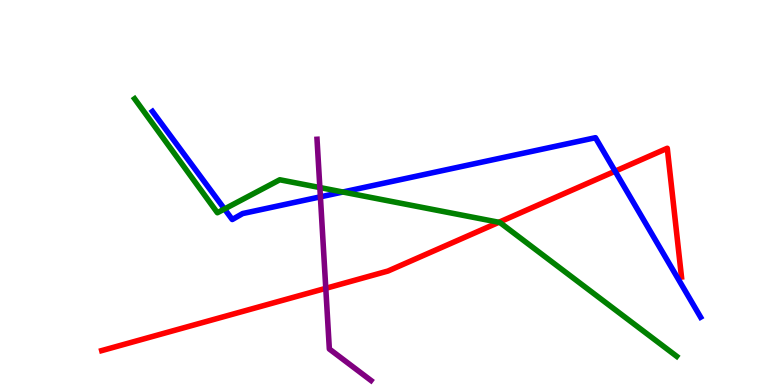[{'lines': ['blue', 'red'], 'intersections': [{'x': 7.94, 'y': 5.55}]}, {'lines': ['green', 'red'], 'intersections': [{'x': 6.44, 'y': 4.23}]}, {'lines': ['purple', 'red'], 'intersections': [{'x': 4.2, 'y': 2.51}]}, {'lines': ['blue', 'green'], 'intersections': [{'x': 2.9, 'y': 4.57}, {'x': 4.42, 'y': 5.01}]}, {'lines': ['blue', 'purple'], 'intersections': [{'x': 4.13, 'y': 4.89}]}, {'lines': ['green', 'purple'], 'intersections': [{'x': 4.13, 'y': 5.13}]}]